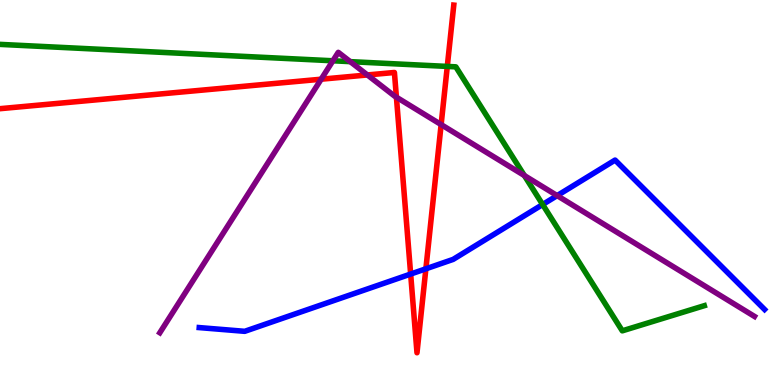[{'lines': ['blue', 'red'], 'intersections': [{'x': 5.3, 'y': 2.88}, {'x': 5.5, 'y': 3.02}]}, {'lines': ['green', 'red'], 'intersections': [{'x': 5.77, 'y': 8.27}]}, {'lines': ['purple', 'red'], 'intersections': [{'x': 4.14, 'y': 7.94}, {'x': 4.74, 'y': 8.05}, {'x': 5.11, 'y': 7.48}, {'x': 5.69, 'y': 6.76}]}, {'lines': ['blue', 'green'], 'intersections': [{'x': 7.0, 'y': 4.69}]}, {'lines': ['blue', 'purple'], 'intersections': [{'x': 7.19, 'y': 4.92}]}, {'lines': ['green', 'purple'], 'intersections': [{'x': 4.3, 'y': 8.42}, {'x': 4.52, 'y': 8.4}, {'x': 6.77, 'y': 5.44}]}]